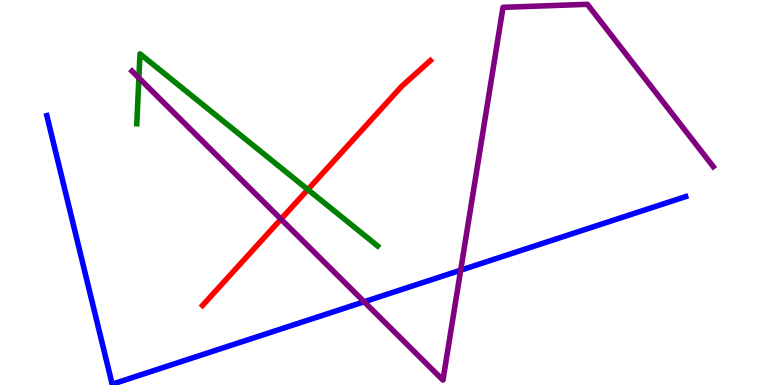[{'lines': ['blue', 'red'], 'intersections': []}, {'lines': ['green', 'red'], 'intersections': [{'x': 3.97, 'y': 5.08}]}, {'lines': ['purple', 'red'], 'intersections': [{'x': 3.63, 'y': 4.31}]}, {'lines': ['blue', 'green'], 'intersections': []}, {'lines': ['blue', 'purple'], 'intersections': [{'x': 4.7, 'y': 2.16}, {'x': 5.94, 'y': 2.98}]}, {'lines': ['green', 'purple'], 'intersections': [{'x': 1.79, 'y': 7.97}]}]